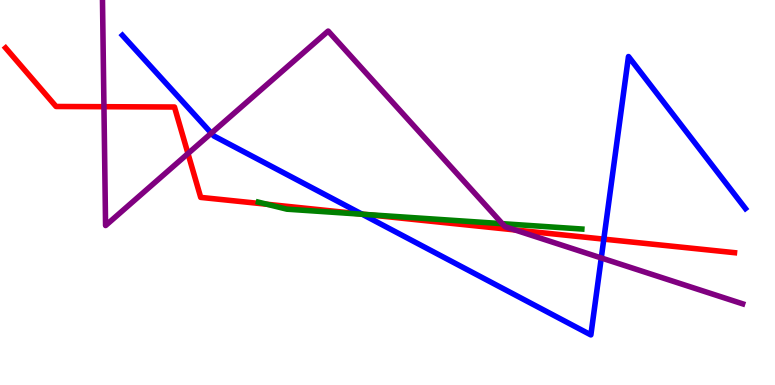[{'lines': ['blue', 'red'], 'intersections': [{'x': 4.67, 'y': 4.44}, {'x': 7.79, 'y': 3.79}]}, {'lines': ['green', 'red'], 'intersections': [{'x': 3.44, 'y': 4.69}, {'x': 4.72, 'y': 4.43}]}, {'lines': ['purple', 'red'], 'intersections': [{'x': 1.34, 'y': 7.23}, {'x': 2.43, 'y': 6.01}, {'x': 6.64, 'y': 4.03}]}, {'lines': ['blue', 'green'], 'intersections': [{'x': 4.67, 'y': 4.44}]}, {'lines': ['blue', 'purple'], 'intersections': [{'x': 2.73, 'y': 6.54}, {'x': 7.76, 'y': 3.3}]}, {'lines': ['green', 'purple'], 'intersections': [{'x': 6.48, 'y': 4.19}]}]